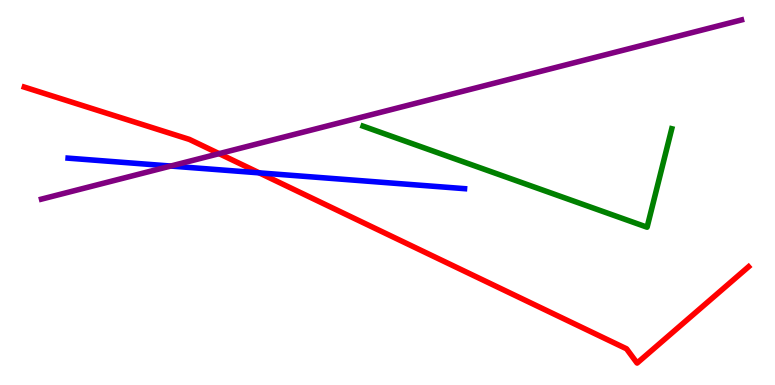[{'lines': ['blue', 'red'], 'intersections': [{'x': 3.34, 'y': 5.51}]}, {'lines': ['green', 'red'], 'intersections': []}, {'lines': ['purple', 'red'], 'intersections': [{'x': 2.83, 'y': 6.01}]}, {'lines': ['blue', 'green'], 'intersections': []}, {'lines': ['blue', 'purple'], 'intersections': [{'x': 2.2, 'y': 5.69}]}, {'lines': ['green', 'purple'], 'intersections': []}]